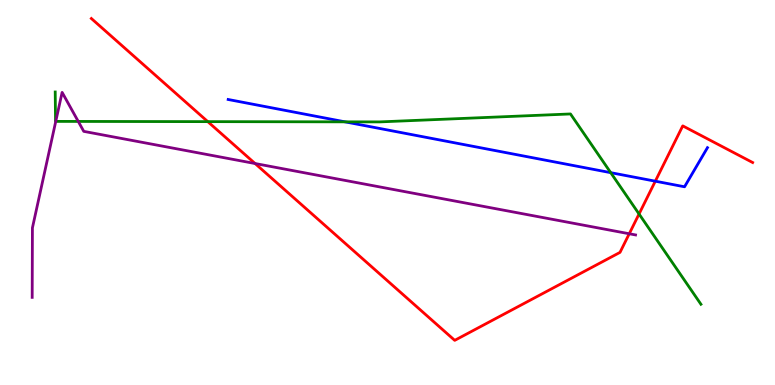[{'lines': ['blue', 'red'], 'intersections': [{'x': 8.46, 'y': 5.29}]}, {'lines': ['green', 'red'], 'intersections': [{'x': 2.68, 'y': 6.84}, {'x': 8.25, 'y': 4.44}]}, {'lines': ['purple', 'red'], 'intersections': [{'x': 3.29, 'y': 5.75}, {'x': 8.12, 'y': 3.93}]}, {'lines': ['blue', 'green'], 'intersections': [{'x': 4.45, 'y': 6.84}, {'x': 7.88, 'y': 5.52}]}, {'lines': ['blue', 'purple'], 'intersections': []}, {'lines': ['green', 'purple'], 'intersections': [{'x': 0.719, 'y': 6.85}, {'x': 1.01, 'y': 6.85}]}]